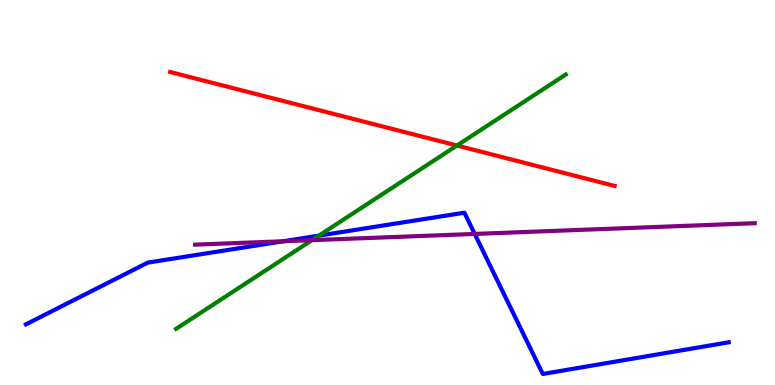[{'lines': ['blue', 'red'], 'intersections': []}, {'lines': ['green', 'red'], 'intersections': [{'x': 5.9, 'y': 6.22}]}, {'lines': ['purple', 'red'], 'intersections': []}, {'lines': ['blue', 'green'], 'intersections': [{'x': 4.11, 'y': 3.88}]}, {'lines': ['blue', 'purple'], 'intersections': [{'x': 3.65, 'y': 3.73}, {'x': 6.13, 'y': 3.92}]}, {'lines': ['green', 'purple'], 'intersections': [{'x': 4.03, 'y': 3.76}]}]